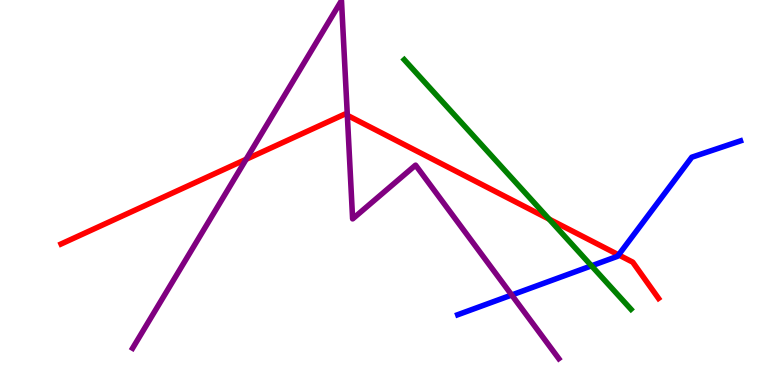[{'lines': ['blue', 'red'], 'intersections': [{'x': 7.98, 'y': 3.38}]}, {'lines': ['green', 'red'], 'intersections': [{'x': 7.08, 'y': 4.31}]}, {'lines': ['purple', 'red'], 'intersections': [{'x': 3.18, 'y': 5.86}, {'x': 4.48, 'y': 7.01}]}, {'lines': ['blue', 'green'], 'intersections': [{'x': 7.63, 'y': 3.1}]}, {'lines': ['blue', 'purple'], 'intersections': [{'x': 6.6, 'y': 2.34}]}, {'lines': ['green', 'purple'], 'intersections': []}]